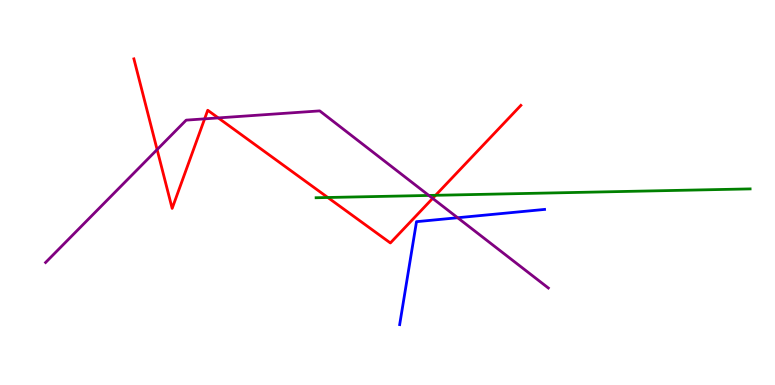[{'lines': ['blue', 'red'], 'intersections': []}, {'lines': ['green', 'red'], 'intersections': [{'x': 4.23, 'y': 4.87}, {'x': 5.62, 'y': 4.93}]}, {'lines': ['purple', 'red'], 'intersections': [{'x': 2.03, 'y': 6.11}, {'x': 2.64, 'y': 6.91}, {'x': 2.82, 'y': 6.94}, {'x': 5.58, 'y': 4.85}]}, {'lines': ['blue', 'green'], 'intersections': []}, {'lines': ['blue', 'purple'], 'intersections': [{'x': 5.91, 'y': 4.34}]}, {'lines': ['green', 'purple'], 'intersections': [{'x': 5.53, 'y': 4.92}]}]